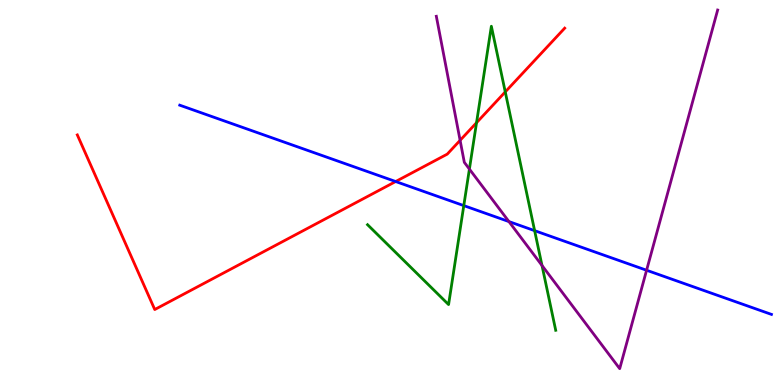[{'lines': ['blue', 'red'], 'intersections': [{'x': 5.11, 'y': 5.28}]}, {'lines': ['green', 'red'], 'intersections': [{'x': 6.15, 'y': 6.81}, {'x': 6.52, 'y': 7.61}]}, {'lines': ['purple', 'red'], 'intersections': [{'x': 5.94, 'y': 6.35}]}, {'lines': ['blue', 'green'], 'intersections': [{'x': 5.98, 'y': 4.66}, {'x': 6.9, 'y': 4.01}]}, {'lines': ['blue', 'purple'], 'intersections': [{'x': 6.57, 'y': 4.24}, {'x': 8.34, 'y': 2.98}]}, {'lines': ['green', 'purple'], 'intersections': [{'x': 6.06, 'y': 5.61}, {'x': 6.99, 'y': 3.1}]}]